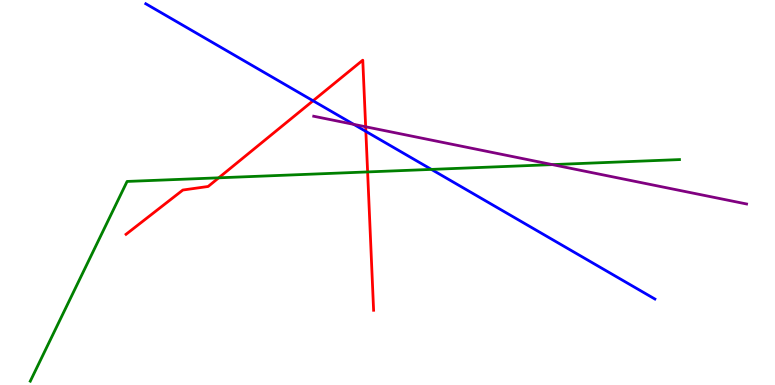[{'lines': ['blue', 'red'], 'intersections': [{'x': 4.04, 'y': 7.38}, {'x': 4.72, 'y': 6.59}]}, {'lines': ['green', 'red'], 'intersections': [{'x': 2.82, 'y': 5.38}, {'x': 4.74, 'y': 5.53}]}, {'lines': ['purple', 'red'], 'intersections': [{'x': 4.72, 'y': 6.71}]}, {'lines': ['blue', 'green'], 'intersections': [{'x': 5.57, 'y': 5.6}]}, {'lines': ['blue', 'purple'], 'intersections': [{'x': 4.56, 'y': 6.77}]}, {'lines': ['green', 'purple'], 'intersections': [{'x': 7.13, 'y': 5.72}]}]